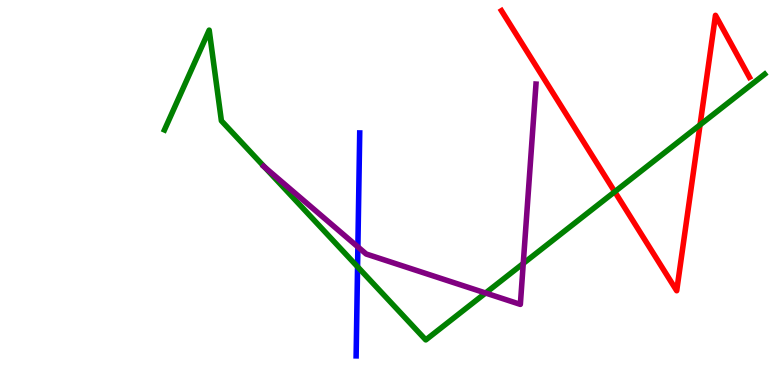[{'lines': ['blue', 'red'], 'intersections': []}, {'lines': ['green', 'red'], 'intersections': [{'x': 7.93, 'y': 5.02}, {'x': 9.03, 'y': 6.76}]}, {'lines': ['purple', 'red'], 'intersections': []}, {'lines': ['blue', 'green'], 'intersections': [{'x': 4.61, 'y': 3.07}]}, {'lines': ['blue', 'purple'], 'intersections': [{'x': 4.62, 'y': 3.59}]}, {'lines': ['green', 'purple'], 'intersections': [{'x': 3.42, 'y': 5.66}, {'x': 6.27, 'y': 2.39}, {'x': 6.75, 'y': 3.16}]}]